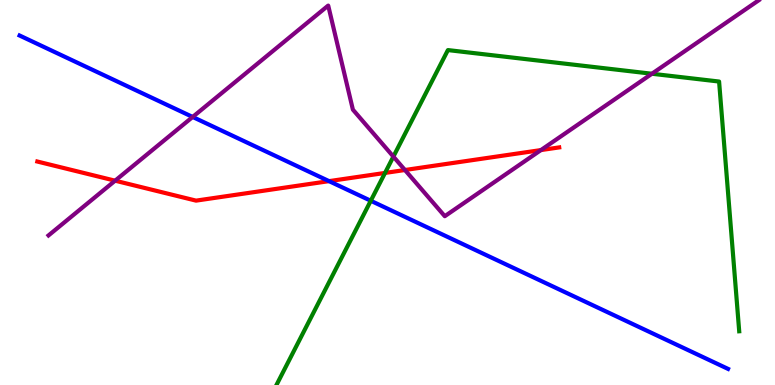[{'lines': ['blue', 'red'], 'intersections': [{'x': 4.25, 'y': 5.3}]}, {'lines': ['green', 'red'], 'intersections': [{'x': 4.97, 'y': 5.51}]}, {'lines': ['purple', 'red'], 'intersections': [{'x': 1.49, 'y': 5.31}, {'x': 5.23, 'y': 5.58}, {'x': 6.98, 'y': 6.1}]}, {'lines': ['blue', 'green'], 'intersections': [{'x': 4.78, 'y': 4.79}]}, {'lines': ['blue', 'purple'], 'intersections': [{'x': 2.49, 'y': 6.96}]}, {'lines': ['green', 'purple'], 'intersections': [{'x': 5.08, 'y': 5.93}, {'x': 8.41, 'y': 8.08}]}]